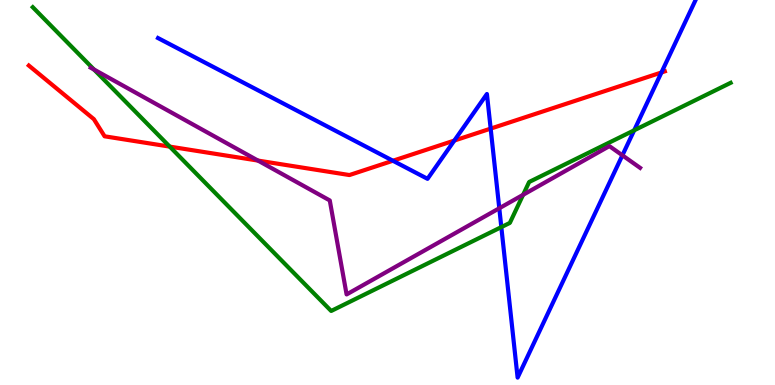[{'lines': ['blue', 'red'], 'intersections': [{'x': 5.07, 'y': 5.82}, {'x': 5.86, 'y': 6.35}, {'x': 6.33, 'y': 6.66}, {'x': 8.53, 'y': 8.12}]}, {'lines': ['green', 'red'], 'intersections': [{'x': 2.19, 'y': 6.19}]}, {'lines': ['purple', 'red'], 'intersections': [{'x': 3.33, 'y': 5.83}]}, {'lines': ['blue', 'green'], 'intersections': [{'x': 6.47, 'y': 4.1}, {'x': 8.18, 'y': 6.62}]}, {'lines': ['blue', 'purple'], 'intersections': [{'x': 6.44, 'y': 4.59}, {'x': 8.03, 'y': 5.97}]}, {'lines': ['green', 'purple'], 'intersections': [{'x': 1.21, 'y': 8.19}, {'x': 6.75, 'y': 4.94}]}]